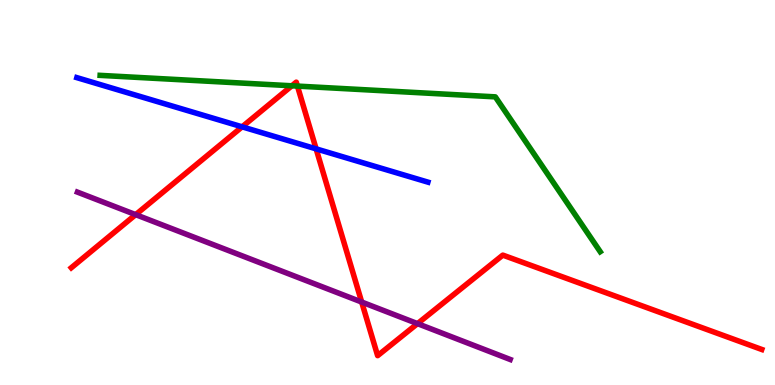[{'lines': ['blue', 'red'], 'intersections': [{'x': 3.12, 'y': 6.71}, {'x': 4.08, 'y': 6.13}]}, {'lines': ['green', 'red'], 'intersections': [{'x': 3.77, 'y': 7.77}, {'x': 3.84, 'y': 7.76}]}, {'lines': ['purple', 'red'], 'intersections': [{'x': 1.75, 'y': 4.42}, {'x': 4.67, 'y': 2.15}, {'x': 5.39, 'y': 1.59}]}, {'lines': ['blue', 'green'], 'intersections': []}, {'lines': ['blue', 'purple'], 'intersections': []}, {'lines': ['green', 'purple'], 'intersections': []}]